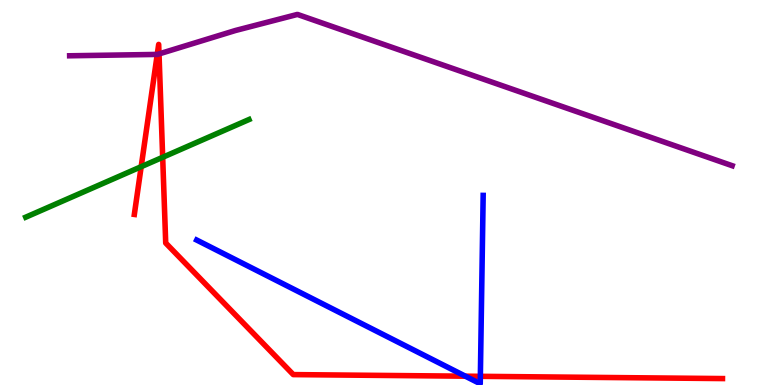[{'lines': ['blue', 'red'], 'intersections': [{'x': 6.0, 'y': 0.229}, {'x': 6.2, 'y': 0.225}]}, {'lines': ['green', 'red'], 'intersections': [{'x': 1.82, 'y': 5.67}, {'x': 2.1, 'y': 5.91}]}, {'lines': ['purple', 'red'], 'intersections': [{'x': 2.03, 'y': 8.59}, {'x': 2.05, 'y': 8.6}]}, {'lines': ['blue', 'green'], 'intersections': []}, {'lines': ['blue', 'purple'], 'intersections': []}, {'lines': ['green', 'purple'], 'intersections': []}]